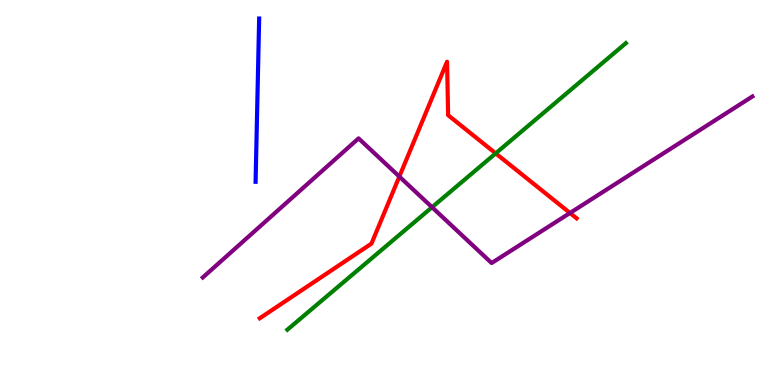[{'lines': ['blue', 'red'], 'intersections': []}, {'lines': ['green', 'red'], 'intersections': [{'x': 6.4, 'y': 6.02}]}, {'lines': ['purple', 'red'], 'intersections': [{'x': 5.15, 'y': 5.41}, {'x': 7.35, 'y': 4.47}]}, {'lines': ['blue', 'green'], 'intersections': []}, {'lines': ['blue', 'purple'], 'intersections': []}, {'lines': ['green', 'purple'], 'intersections': [{'x': 5.57, 'y': 4.62}]}]